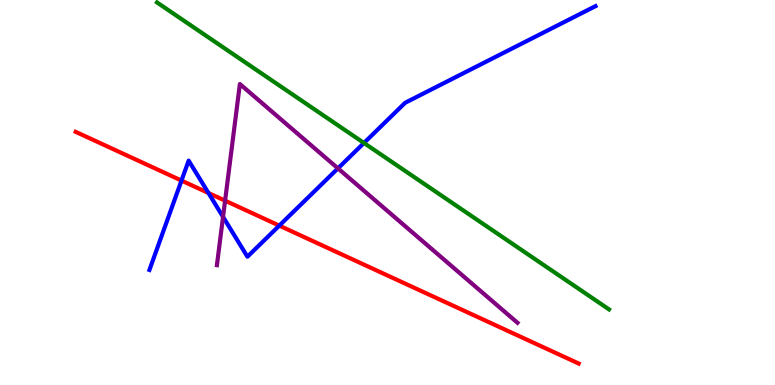[{'lines': ['blue', 'red'], 'intersections': [{'x': 2.34, 'y': 5.31}, {'x': 2.69, 'y': 4.99}, {'x': 3.6, 'y': 4.14}]}, {'lines': ['green', 'red'], 'intersections': []}, {'lines': ['purple', 'red'], 'intersections': [{'x': 2.9, 'y': 4.79}]}, {'lines': ['blue', 'green'], 'intersections': [{'x': 4.7, 'y': 6.29}]}, {'lines': ['blue', 'purple'], 'intersections': [{'x': 2.88, 'y': 4.37}, {'x': 4.36, 'y': 5.63}]}, {'lines': ['green', 'purple'], 'intersections': []}]